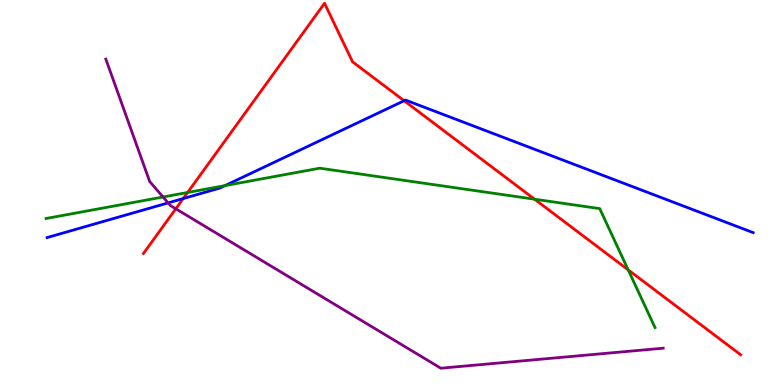[{'lines': ['blue', 'red'], 'intersections': [{'x': 2.36, 'y': 4.84}, {'x': 5.21, 'y': 7.38}]}, {'lines': ['green', 'red'], 'intersections': [{'x': 2.42, 'y': 5.0}, {'x': 6.9, 'y': 4.83}, {'x': 8.11, 'y': 2.99}]}, {'lines': ['purple', 'red'], 'intersections': [{'x': 2.27, 'y': 4.58}]}, {'lines': ['blue', 'green'], 'intersections': [{'x': 2.9, 'y': 5.18}]}, {'lines': ['blue', 'purple'], 'intersections': [{'x': 2.17, 'y': 4.73}]}, {'lines': ['green', 'purple'], 'intersections': [{'x': 2.1, 'y': 4.88}]}]